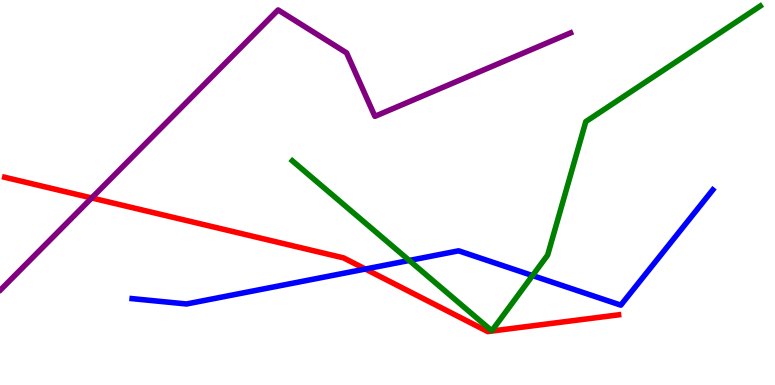[{'lines': ['blue', 'red'], 'intersections': [{'x': 4.71, 'y': 3.01}]}, {'lines': ['green', 'red'], 'intersections': []}, {'lines': ['purple', 'red'], 'intersections': [{'x': 1.18, 'y': 4.86}]}, {'lines': ['blue', 'green'], 'intersections': [{'x': 5.28, 'y': 3.23}, {'x': 6.87, 'y': 2.84}]}, {'lines': ['blue', 'purple'], 'intersections': []}, {'lines': ['green', 'purple'], 'intersections': []}]